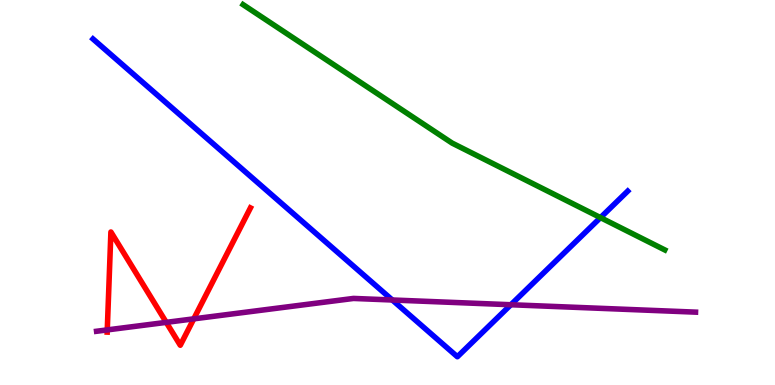[{'lines': ['blue', 'red'], 'intersections': []}, {'lines': ['green', 'red'], 'intersections': []}, {'lines': ['purple', 'red'], 'intersections': [{'x': 1.38, 'y': 1.43}, {'x': 2.15, 'y': 1.63}, {'x': 2.5, 'y': 1.72}]}, {'lines': ['blue', 'green'], 'intersections': [{'x': 7.75, 'y': 4.35}]}, {'lines': ['blue', 'purple'], 'intersections': [{'x': 5.06, 'y': 2.21}, {'x': 6.59, 'y': 2.08}]}, {'lines': ['green', 'purple'], 'intersections': []}]